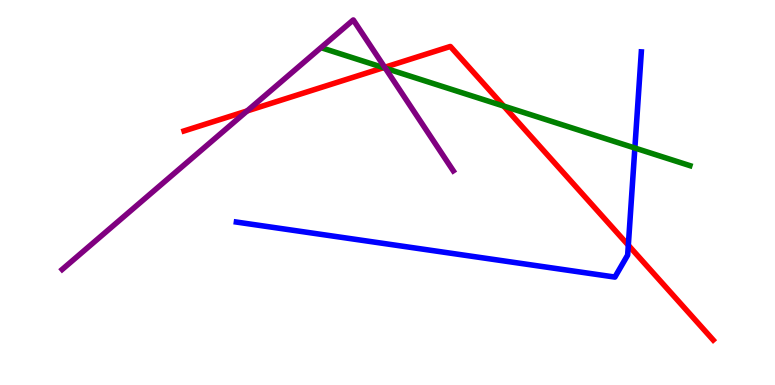[{'lines': ['blue', 'red'], 'intersections': [{'x': 8.11, 'y': 3.63}]}, {'lines': ['green', 'red'], 'intersections': [{'x': 4.95, 'y': 8.24}, {'x': 6.5, 'y': 7.24}]}, {'lines': ['purple', 'red'], 'intersections': [{'x': 3.19, 'y': 7.12}, {'x': 4.96, 'y': 8.25}]}, {'lines': ['blue', 'green'], 'intersections': [{'x': 8.19, 'y': 6.16}]}, {'lines': ['blue', 'purple'], 'intersections': []}, {'lines': ['green', 'purple'], 'intersections': [{'x': 4.97, 'y': 8.23}]}]